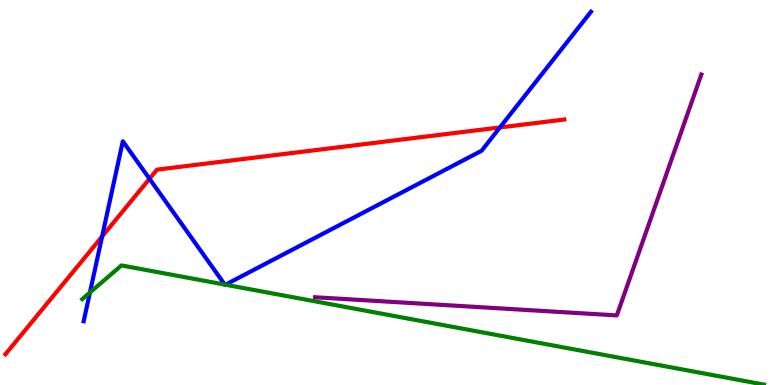[{'lines': ['blue', 'red'], 'intersections': [{'x': 1.32, 'y': 3.86}, {'x': 1.93, 'y': 5.36}, {'x': 6.45, 'y': 6.69}]}, {'lines': ['green', 'red'], 'intersections': []}, {'lines': ['purple', 'red'], 'intersections': []}, {'lines': ['blue', 'green'], 'intersections': [{'x': 1.16, 'y': 2.4}, {'x': 2.9, 'y': 2.61}, {'x': 2.91, 'y': 2.61}]}, {'lines': ['blue', 'purple'], 'intersections': []}, {'lines': ['green', 'purple'], 'intersections': []}]